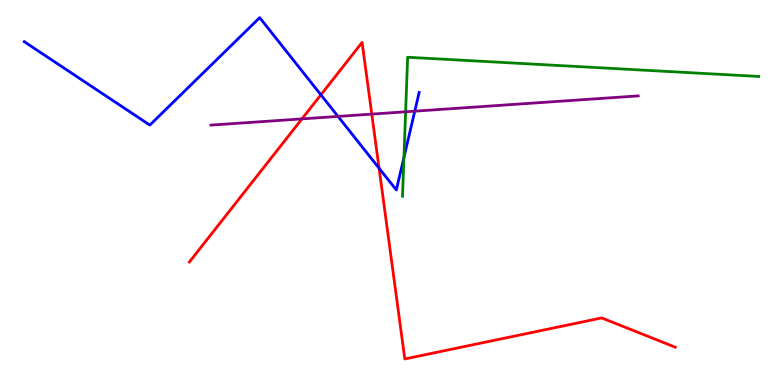[{'lines': ['blue', 'red'], 'intersections': [{'x': 4.14, 'y': 7.54}, {'x': 4.89, 'y': 5.63}]}, {'lines': ['green', 'red'], 'intersections': []}, {'lines': ['purple', 'red'], 'intersections': [{'x': 3.9, 'y': 6.91}, {'x': 4.8, 'y': 7.04}]}, {'lines': ['blue', 'green'], 'intersections': [{'x': 5.21, 'y': 5.91}]}, {'lines': ['blue', 'purple'], 'intersections': [{'x': 4.36, 'y': 6.98}, {'x': 5.35, 'y': 7.11}]}, {'lines': ['green', 'purple'], 'intersections': [{'x': 5.23, 'y': 7.1}]}]